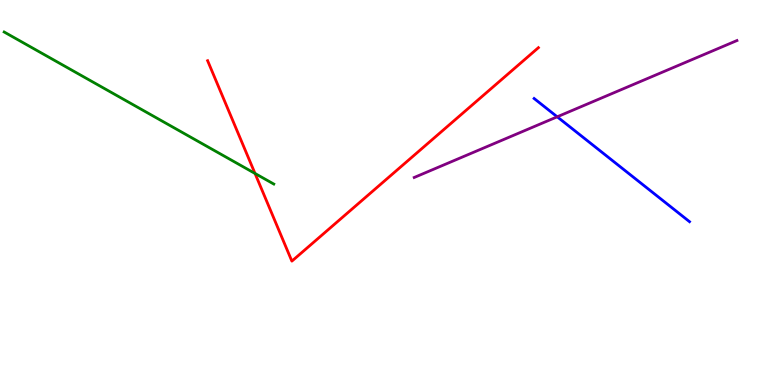[{'lines': ['blue', 'red'], 'intersections': []}, {'lines': ['green', 'red'], 'intersections': [{'x': 3.29, 'y': 5.49}]}, {'lines': ['purple', 'red'], 'intersections': []}, {'lines': ['blue', 'green'], 'intersections': []}, {'lines': ['blue', 'purple'], 'intersections': [{'x': 7.19, 'y': 6.97}]}, {'lines': ['green', 'purple'], 'intersections': []}]